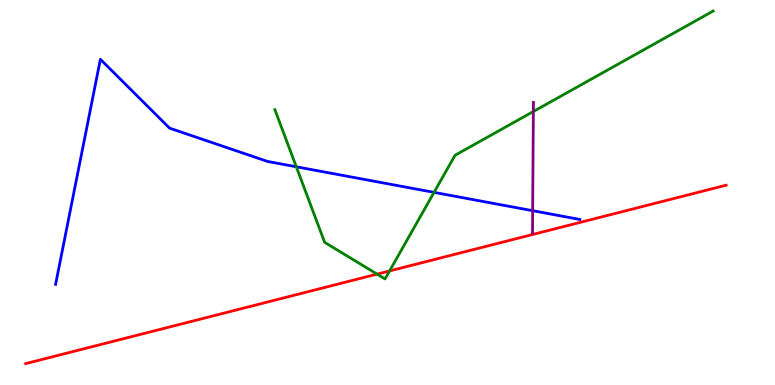[{'lines': ['blue', 'red'], 'intersections': []}, {'lines': ['green', 'red'], 'intersections': [{'x': 4.87, 'y': 2.88}, {'x': 5.03, 'y': 2.96}]}, {'lines': ['purple', 'red'], 'intersections': []}, {'lines': ['blue', 'green'], 'intersections': [{'x': 3.82, 'y': 5.67}, {'x': 5.6, 'y': 5.0}]}, {'lines': ['blue', 'purple'], 'intersections': [{'x': 6.87, 'y': 4.53}]}, {'lines': ['green', 'purple'], 'intersections': [{'x': 6.88, 'y': 7.1}]}]